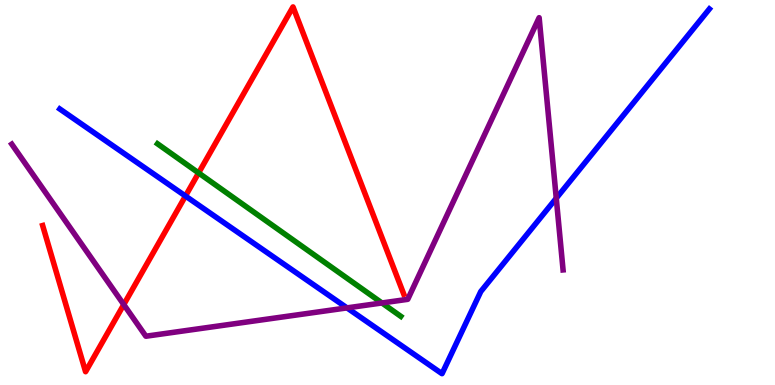[{'lines': ['blue', 'red'], 'intersections': [{'x': 2.39, 'y': 4.91}]}, {'lines': ['green', 'red'], 'intersections': [{'x': 2.56, 'y': 5.51}]}, {'lines': ['purple', 'red'], 'intersections': [{'x': 1.6, 'y': 2.09}]}, {'lines': ['blue', 'green'], 'intersections': []}, {'lines': ['blue', 'purple'], 'intersections': [{'x': 4.48, 'y': 2.0}, {'x': 7.18, 'y': 4.85}]}, {'lines': ['green', 'purple'], 'intersections': [{'x': 4.93, 'y': 2.13}]}]